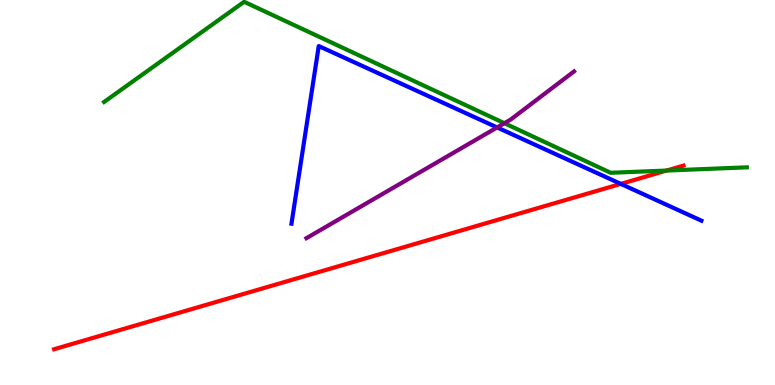[{'lines': ['blue', 'red'], 'intersections': [{'x': 8.01, 'y': 5.22}]}, {'lines': ['green', 'red'], 'intersections': [{'x': 8.6, 'y': 5.57}]}, {'lines': ['purple', 'red'], 'intersections': []}, {'lines': ['blue', 'green'], 'intersections': []}, {'lines': ['blue', 'purple'], 'intersections': [{'x': 6.41, 'y': 6.69}]}, {'lines': ['green', 'purple'], 'intersections': [{'x': 6.51, 'y': 6.8}]}]